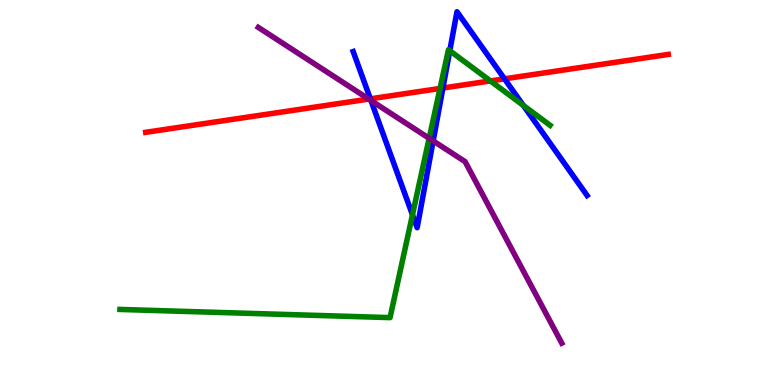[{'lines': ['blue', 'red'], 'intersections': [{'x': 4.78, 'y': 7.43}, {'x': 5.71, 'y': 7.71}, {'x': 6.51, 'y': 7.95}]}, {'lines': ['green', 'red'], 'intersections': [{'x': 5.68, 'y': 7.7}, {'x': 6.33, 'y': 7.9}]}, {'lines': ['purple', 'red'], 'intersections': [{'x': 4.76, 'y': 7.43}]}, {'lines': ['blue', 'green'], 'intersections': [{'x': 5.32, 'y': 4.42}, {'x': 5.8, 'y': 8.68}, {'x': 6.75, 'y': 7.26}]}, {'lines': ['blue', 'purple'], 'intersections': [{'x': 4.79, 'y': 7.39}, {'x': 5.59, 'y': 6.34}]}, {'lines': ['green', 'purple'], 'intersections': [{'x': 5.54, 'y': 6.41}]}]